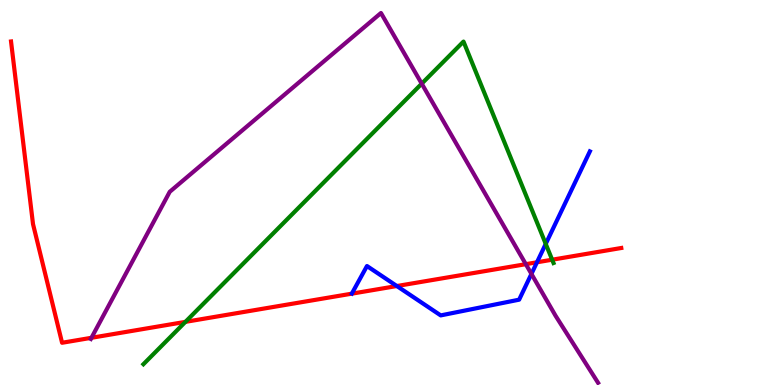[{'lines': ['blue', 'red'], 'intersections': [{'x': 5.12, 'y': 2.57}, {'x': 6.93, 'y': 3.19}]}, {'lines': ['green', 'red'], 'intersections': [{'x': 2.39, 'y': 1.64}, {'x': 7.12, 'y': 3.25}]}, {'lines': ['purple', 'red'], 'intersections': [{'x': 1.18, 'y': 1.23}, {'x': 6.78, 'y': 3.14}]}, {'lines': ['blue', 'green'], 'intersections': [{'x': 7.04, 'y': 3.66}]}, {'lines': ['blue', 'purple'], 'intersections': [{'x': 6.86, 'y': 2.89}]}, {'lines': ['green', 'purple'], 'intersections': [{'x': 5.44, 'y': 7.83}]}]